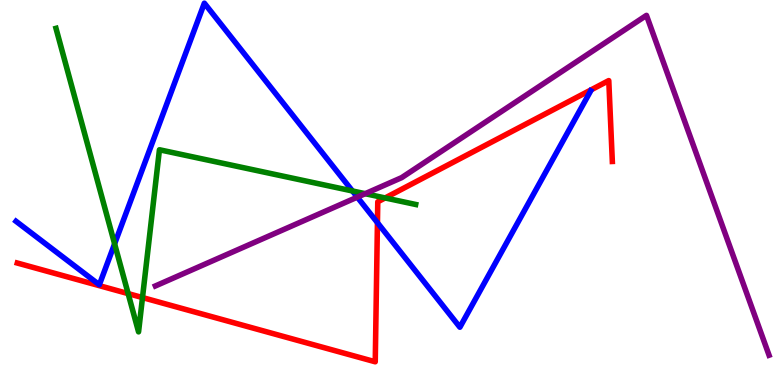[{'lines': ['blue', 'red'], 'intersections': [{'x': 4.87, 'y': 4.22}]}, {'lines': ['green', 'red'], 'intersections': [{'x': 1.65, 'y': 2.37}, {'x': 1.84, 'y': 2.27}, {'x': 4.97, 'y': 4.86}]}, {'lines': ['purple', 'red'], 'intersections': []}, {'lines': ['blue', 'green'], 'intersections': [{'x': 1.48, 'y': 3.67}, {'x': 4.55, 'y': 5.04}]}, {'lines': ['blue', 'purple'], 'intersections': [{'x': 4.61, 'y': 4.88}]}, {'lines': ['green', 'purple'], 'intersections': [{'x': 4.71, 'y': 4.97}]}]